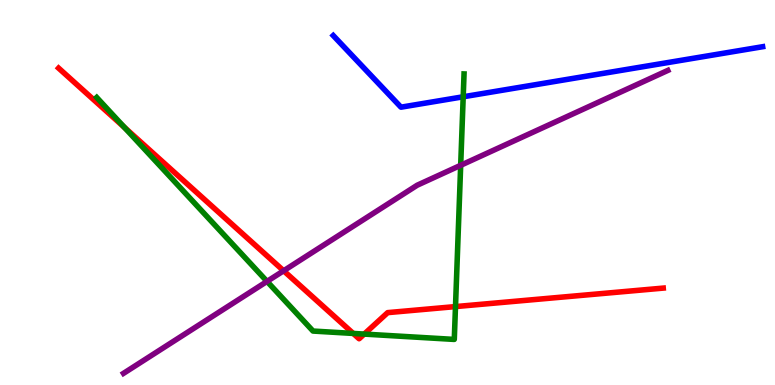[{'lines': ['blue', 'red'], 'intersections': []}, {'lines': ['green', 'red'], 'intersections': [{'x': 1.61, 'y': 6.69}, {'x': 4.56, 'y': 1.34}, {'x': 4.7, 'y': 1.32}, {'x': 5.88, 'y': 2.04}]}, {'lines': ['purple', 'red'], 'intersections': [{'x': 3.66, 'y': 2.97}]}, {'lines': ['blue', 'green'], 'intersections': [{'x': 5.98, 'y': 7.49}]}, {'lines': ['blue', 'purple'], 'intersections': []}, {'lines': ['green', 'purple'], 'intersections': [{'x': 3.45, 'y': 2.69}, {'x': 5.94, 'y': 5.71}]}]